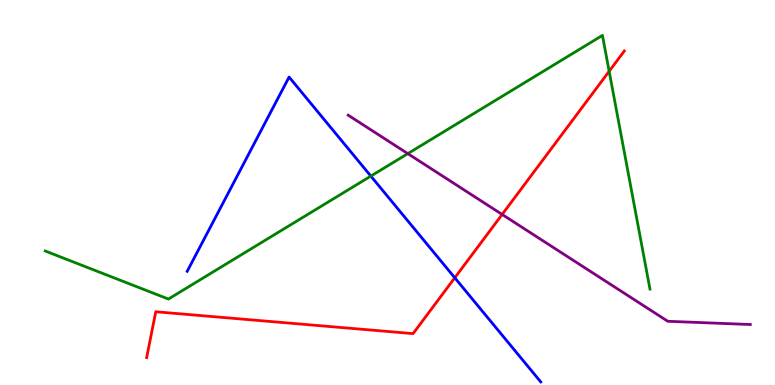[{'lines': ['blue', 'red'], 'intersections': [{'x': 5.87, 'y': 2.78}]}, {'lines': ['green', 'red'], 'intersections': [{'x': 7.86, 'y': 8.15}]}, {'lines': ['purple', 'red'], 'intersections': [{'x': 6.48, 'y': 4.43}]}, {'lines': ['blue', 'green'], 'intersections': [{'x': 4.79, 'y': 5.43}]}, {'lines': ['blue', 'purple'], 'intersections': []}, {'lines': ['green', 'purple'], 'intersections': [{'x': 5.26, 'y': 6.01}]}]